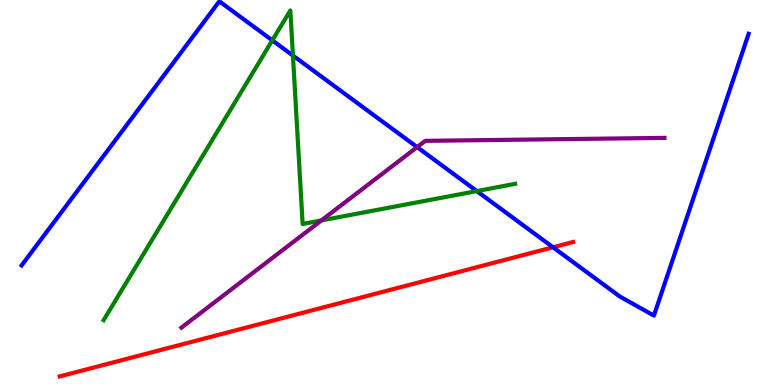[{'lines': ['blue', 'red'], 'intersections': [{'x': 7.14, 'y': 3.58}]}, {'lines': ['green', 'red'], 'intersections': []}, {'lines': ['purple', 'red'], 'intersections': []}, {'lines': ['blue', 'green'], 'intersections': [{'x': 3.51, 'y': 8.95}, {'x': 3.78, 'y': 8.56}, {'x': 6.15, 'y': 5.04}]}, {'lines': ['blue', 'purple'], 'intersections': [{'x': 5.38, 'y': 6.18}]}, {'lines': ['green', 'purple'], 'intersections': [{'x': 4.15, 'y': 4.27}]}]